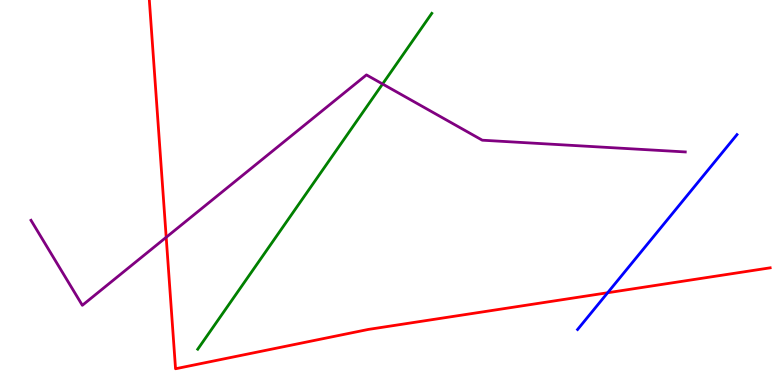[{'lines': ['blue', 'red'], 'intersections': [{'x': 7.84, 'y': 2.4}]}, {'lines': ['green', 'red'], 'intersections': []}, {'lines': ['purple', 'red'], 'intersections': [{'x': 2.14, 'y': 3.84}]}, {'lines': ['blue', 'green'], 'intersections': []}, {'lines': ['blue', 'purple'], 'intersections': []}, {'lines': ['green', 'purple'], 'intersections': [{'x': 4.94, 'y': 7.82}]}]